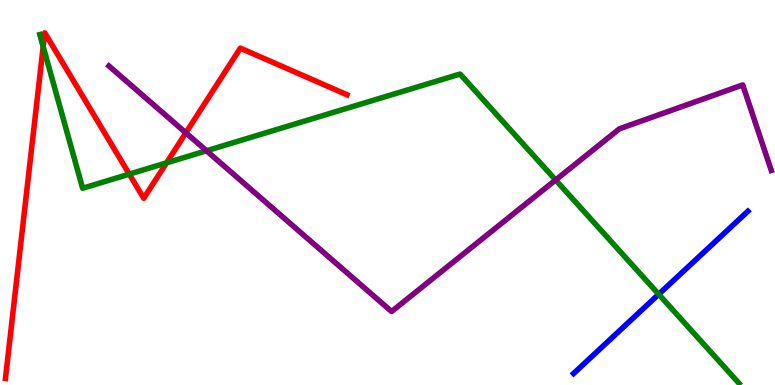[{'lines': ['blue', 'red'], 'intersections': []}, {'lines': ['green', 'red'], 'intersections': [{'x': 0.557, 'y': 8.79}, {'x': 1.67, 'y': 5.48}, {'x': 2.15, 'y': 5.77}]}, {'lines': ['purple', 'red'], 'intersections': [{'x': 2.4, 'y': 6.55}]}, {'lines': ['blue', 'green'], 'intersections': [{'x': 8.5, 'y': 2.36}]}, {'lines': ['blue', 'purple'], 'intersections': []}, {'lines': ['green', 'purple'], 'intersections': [{'x': 2.66, 'y': 6.08}, {'x': 7.17, 'y': 5.33}]}]